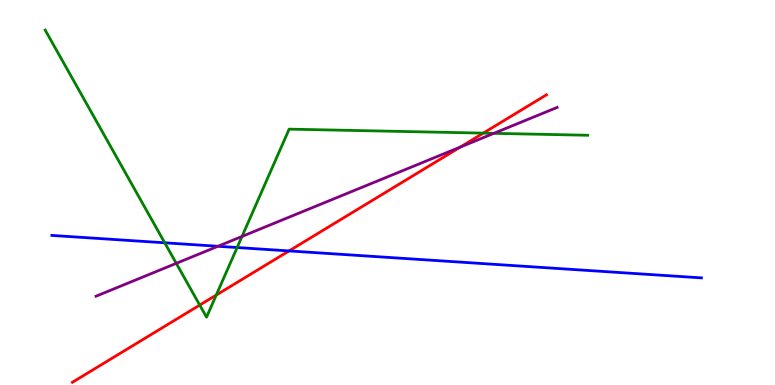[{'lines': ['blue', 'red'], 'intersections': [{'x': 3.73, 'y': 3.48}]}, {'lines': ['green', 'red'], 'intersections': [{'x': 2.58, 'y': 2.08}, {'x': 2.79, 'y': 2.34}, {'x': 6.24, 'y': 6.54}]}, {'lines': ['purple', 'red'], 'intersections': [{'x': 5.94, 'y': 6.18}]}, {'lines': ['blue', 'green'], 'intersections': [{'x': 2.13, 'y': 3.69}, {'x': 3.06, 'y': 3.57}]}, {'lines': ['blue', 'purple'], 'intersections': [{'x': 2.81, 'y': 3.6}]}, {'lines': ['green', 'purple'], 'intersections': [{'x': 2.27, 'y': 3.16}, {'x': 3.12, 'y': 3.86}, {'x': 6.37, 'y': 6.54}]}]